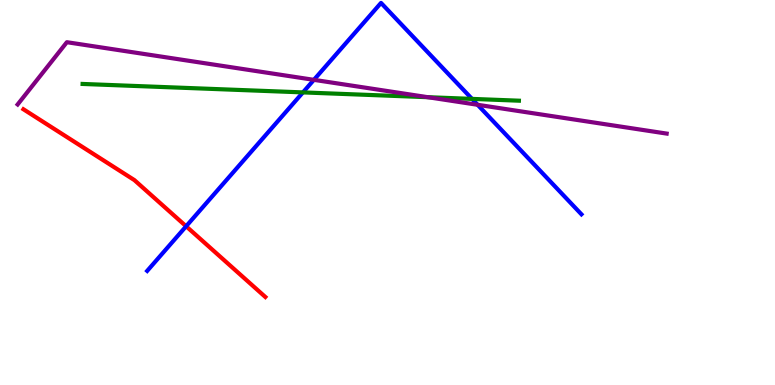[{'lines': ['blue', 'red'], 'intersections': [{'x': 2.4, 'y': 4.12}]}, {'lines': ['green', 'red'], 'intersections': []}, {'lines': ['purple', 'red'], 'intersections': []}, {'lines': ['blue', 'green'], 'intersections': [{'x': 3.91, 'y': 7.6}, {'x': 6.09, 'y': 7.43}]}, {'lines': ['blue', 'purple'], 'intersections': [{'x': 4.05, 'y': 7.93}, {'x': 6.16, 'y': 7.28}]}, {'lines': ['green', 'purple'], 'intersections': [{'x': 5.52, 'y': 7.48}]}]